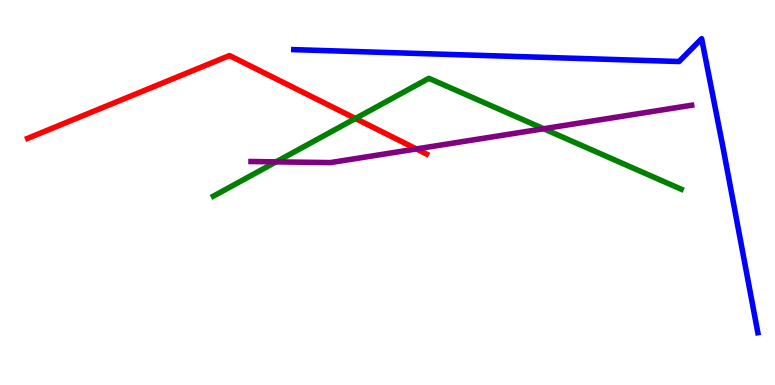[{'lines': ['blue', 'red'], 'intersections': []}, {'lines': ['green', 'red'], 'intersections': [{'x': 4.59, 'y': 6.92}]}, {'lines': ['purple', 'red'], 'intersections': [{'x': 5.37, 'y': 6.13}]}, {'lines': ['blue', 'green'], 'intersections': []}, {'lines': ['blue', 'purple'], 'intersections': []}, {'lines': ['green', 'purple'], 'intersections': [{'x': 3.56, 'y': 5.8}, {'x': 7.01, 'y': 6.66}]}]